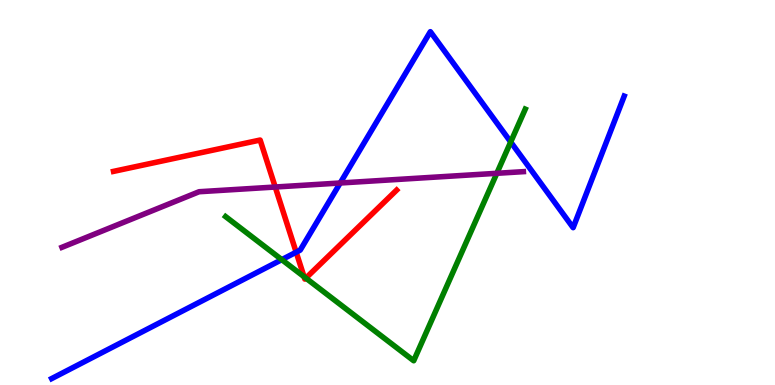[{'lines': ['blue', 'red'], 'intersections': [{'x': 3.82, 'y': 3.45}]}, {'lines': ['green', 'red'], 'intersections': [{'x': 3.92, 'y': 2.81}, {'x': 3.95, 'y': 2.78}]}, {'lines': ['purple', 'red'], 'intersections': [{'x': 3.55, 'y': 5.14}]}, {'lines': ['blue', 'green'], 'intersections': [{'x': 3.64, 'y': 3.26}, {'x': 6.59, 'y': 6.31}]}, {'lines': ['blue', 'purple'], 'intersections': [{'x': 4.39, 'y': 5.25}]}, {'lines': ['green', 'purple'], 'intersections': [{'x': 6.41, 'y': 5.5}]}]